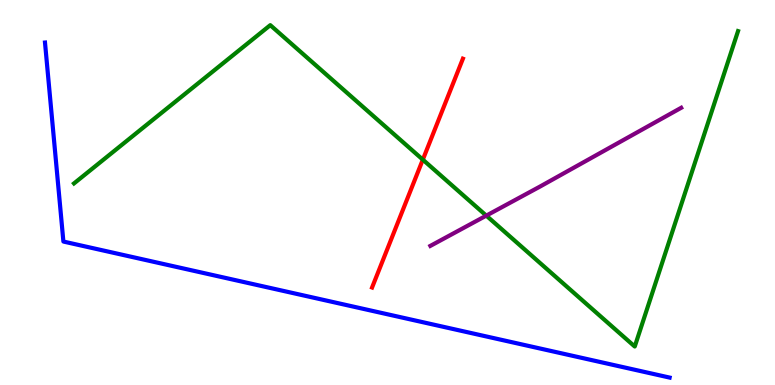[{'lines': ['blue', 'red'], 'intersections': []}, {'lines': ['green', 'red'], 'intersections': [{'x': 5.46, 'y': 5.85}]}, {'lines': ['purple', 'red'], 'intersections': []}, {'lines': ['blue', 'green'], 'intersections': []}, {'lines': ['blue', 'purple'], 'intersections': []}, {'lines': ['green', 'purple'], 'intersections': [{'x': 6.27, 'y': 4.4}]}]